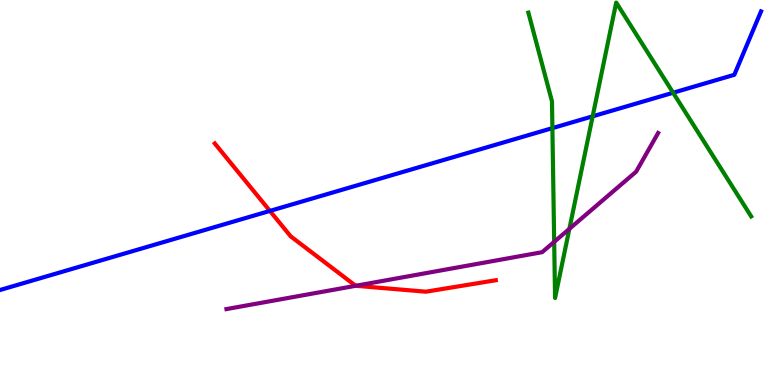[{'lines': ['blue', 'red'], 'intersections': [{'x': 3.48, 'y': 4.52}]}, {'lines': ['green', 'red'], 'intersections': []}, {'lines': ['purple', 'red'], 'intersections': [{'x': 4.59, 'y': 2.58}]}, {'lines': ['blue', 'green'], 'intersections': [{'x': 7.13, 'y': 6.67}, {'x': 7.65, 'y': 6.98}, {'x': 8.69, 'y': 7.59}]}, {'lines': ['blue', 'purple'], 'intersections': []}, {'lines': ['green', 'purple'], 'intersections': [{'x': 7.15, 'y': 3.72}, {'x': 7.35, 'y': 4.06}]}]